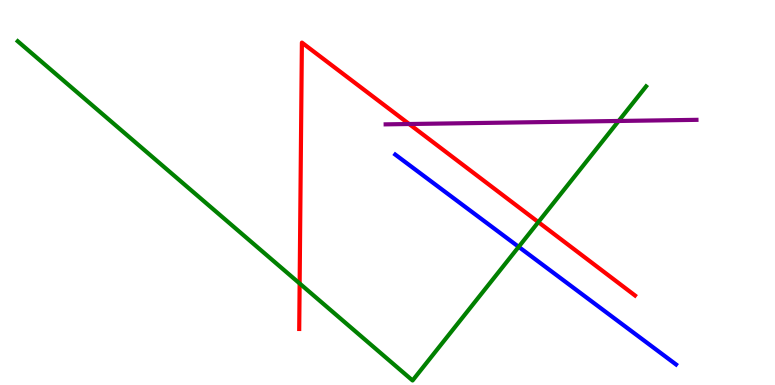[{'lines': ['blue', 'red'], 'intersections': []}, {'lines': ['green', 'red'], 'intersections': [{'x': 3.87, 'y': 2.64}, {'x': 6.95, 'y': 4.23}]}, {'lines': ['purple', 'red'], 'intersections': [{'x': 5.28, 'y': 6.78}]}, {'lines': ['blue', 'green'], 'intersections': [{'x': 6.69, 'y': 3.59}]}, {'lines': ['blue', 'purple'], 'intersections': []}, {'lines': ['green', 'purple'], 'intersections': [{'x': 7.98, 'y': 6.86}]}]